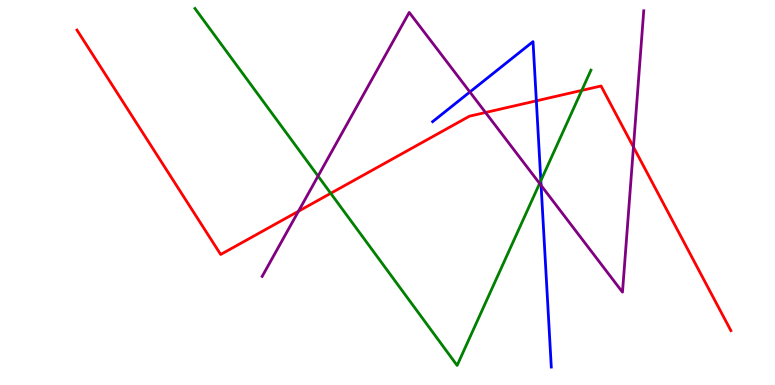[{'lines': ['blue', 'red'], 'intersections': [{'x': 6.92, 'y': 7.38}]}, {'lines': ['green', 'red'], 'intersections': [{'x': 4.27, 'y': 4.98}, {'x': 7.51, 'y': 7.65}]}, {'lines': ['purple', 'red'], 'intersections': [{'x': 3.85, 'y': 4.51}, {'x': 6.26, 'y': 7.08}, {'x': 8.17, 'y': 6.18}]}, {'lines': ['blue', 'green'], 'intersections': [{'x': 6.98, 'y': 5.31}]}, {'lines': ['blue', 'purple'], 'intersections': [{'x': 6.06, 'y': 7.61}, {'x': 6.98, 'y': 5.18}]}, {'lines': ['green', 'purple'], 'intersections': [{'x': 4.1, 'y': 5.43}, {'x': 6.96, 'y': 5.24}]}]